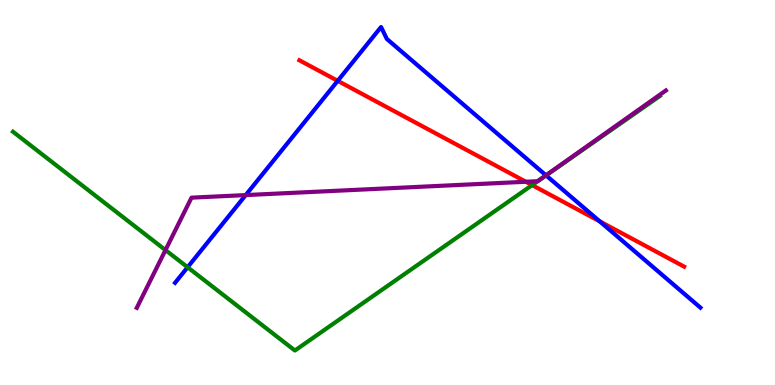[{'lines': ['blue', 'red'], 'intersections': [{'x': 4.36, 'y': 7.9}, {'x': 7.74, 'y': 4.25}]}, {'lines': ['green', 'red'], 'intersections': [{'x': 6.87, 'y': 5.19}]}, {'lines': ['purple', 'red'], 'intersections': [{'x': 6.79, 'y': 5.28}]}, {'lines': ['blue', 'green'], 'intersections': [{'x': 2.42, 'y': 3.06}, {'x': 7.05, 'y': 5.44}]}, {'lines': ['blue', 'purple'], 'intersections': [{'x': 3.17, 'y': 4.93}, {'x': 7.04, 'y': 5.45}]}, {'lines': ['green', 'purple'], 'intersections': [{'x': 2.14, 'y': 3.5}]}]